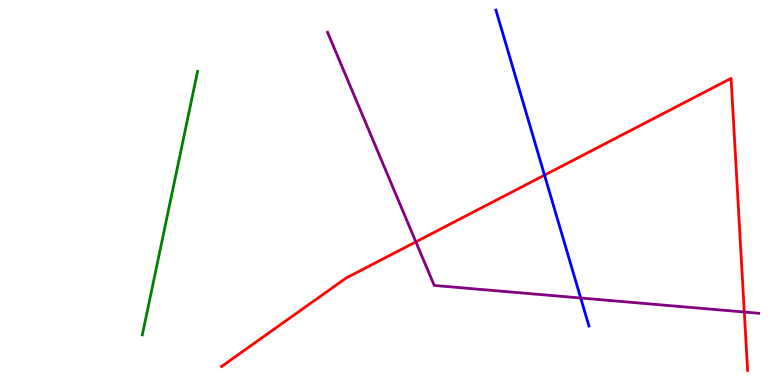[{'lines': ['blue', 'red'], 'intersections': [{'x': 7.03, 'y': 5.45}]}, {'lines': ['green', 'red'], 'intersections': []}, {'lines': ['purple', 'red'], 'intersections': [{'x': 5.37, 'y': 3.72}, {'x': 9.6, 'y': 1.9}]}, {'lines': ['blue', 'green'], 'intersections': []}, {'lines': ['blue', 'purple'], 'intersections': [{'x': 7.49, 'y': 2.26}]}, {'lines': ['green', 'purple'], 'intersections': []}]